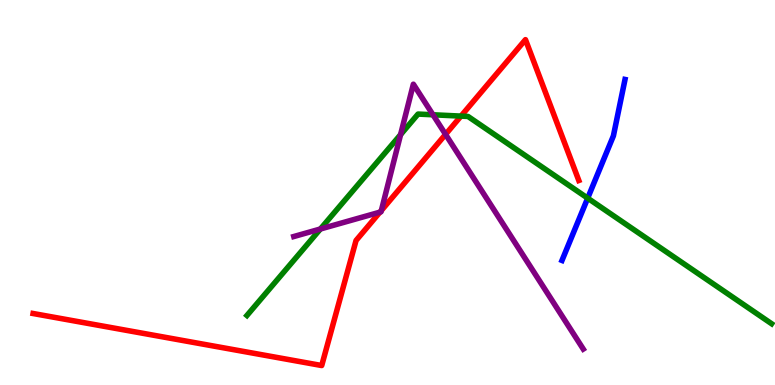[{'lines': ['blue', 'red'], 'intersections': []}, {'lines': ['green', 'red'], 'intersections': [{'x': 5.95, 'y': 6.98}]}, {'lines': ['purple', 'red'], 'intersections': [{'x': 4.9, 'y': 4.49}, {'x': 4.92, 'y': 4.53}, {'x': 5.75, 'y': 6.51}]}, {'lines': ['blue', 'green'], 'intersections': [{'x': 7.58, 'y': 4.85}]}, {'lines': ['blue', 'purple'], 'intersections': []}, {'lines': ['green', 'purple'], 'intersections': [{'x': 4.13, 'y': 4.05}, {'x': 5.17, 'y': 6.5}, {'x': 5.59, 'y': 7.02}]}]